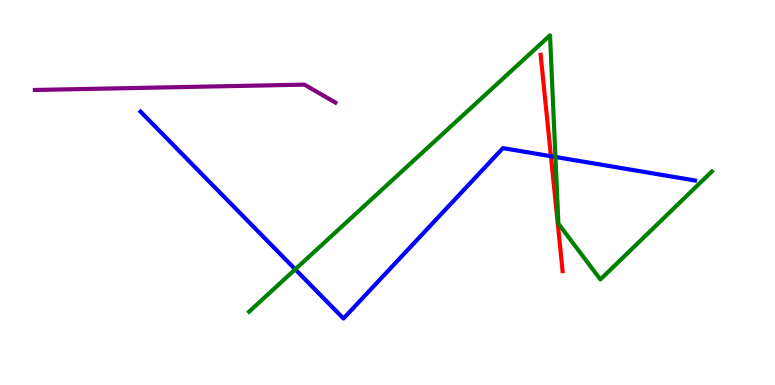[{'lines': ['blue', 'red'], 'intersections': [{'x': 7.11, 'y': 5.94}]}, {'lines': ['green', 'red'], 'intersections': []}, {'lines': ['purple', 'red'], 'intersections': []}, {'lines': ['blue', 'green'], 'intersections': [{'x': 3.81, 'y': 3.0}, {'x': 7.17, 'y': 5.92}]}, {'lines': ['blue', 'purple'], 'intersections': []}, {'lines': ['green', 'purple'], 'intersections': []}]